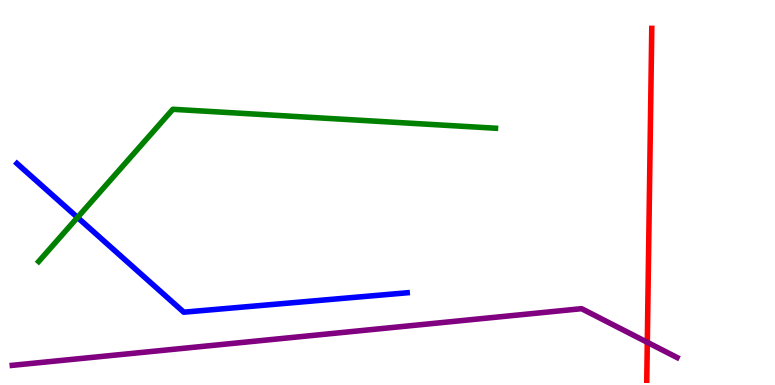[{'lines': ['blue', 'red'], 'intersections': []}, {'lines': ['green', 'red'], 'intersections': []}, {'lines': ['purple', 'red'], 'intersections': [{'x': 8.35, 'y': 1.11}]}, {'lines': ['blue', 'green'], 'intersections': [{'x': 1.0, 'y': 4.35}]}, {'lines': ['blue', 'purple'], 'intersections': []}, {'lines': ['green', 'purple'], 'intersections': []}]